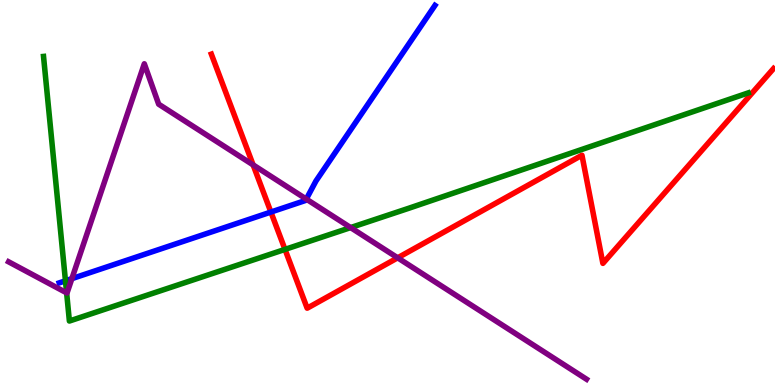[{'lines': ['blue', 'red'], 'intersections': [{'x': 3.5, 'y': 4.49}]}, {'lines': ['green', 'red'], 'intersections': [{'x': 3.68, 'y': 3.52}]}, {'lines': ['purple', 'red'], 'intersections': [{'x': 3.27, 'y': 5.72}, {'x': 5.13, 'y': 3.3}]}, {'lines': ['blue', 'green'], 'intersections': [{'x': 0.845, 'y': 2.71}]}, {'lines': ['blue', 'purple'], 'intersections': [{'x': 0.927, 'y': 2.76}, {'x': 3.95, 'y': 4.83}]}, {'lines': ['green', 'purple'], 'intersections': [{'x': 0.86, 'y': 2.39}, {'x': 4.52, 'y': 4.09}]}]